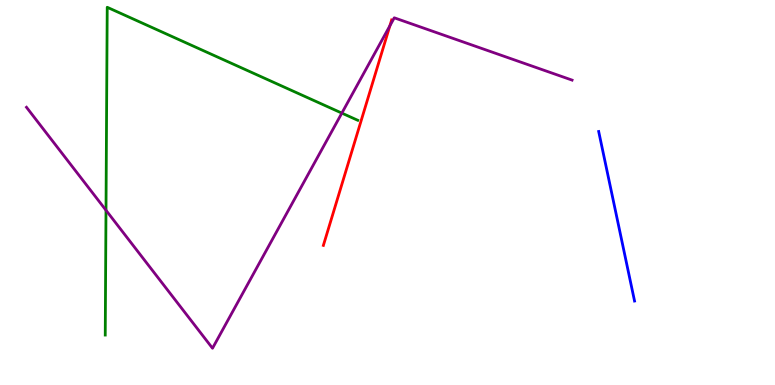[{'lines': ['blue', 'red'], 'intersections': []}, {'lines': ['green', 'red'], 'intersections': []}, {'lines': ['purple', 'red'], 'intersections': [{'x': 5.03, 'y': 9.33}]}, {'lines': ['blue', 'green'], 'intersections': []}, {'lines': ['blue', 'purple'], 'intersections': []}, {'lines': ['green', 'purple'], 'intersections': [{'x': 1.37, 'y': 4.54}, {'x': 4.41, 'y': 7.06}]}]